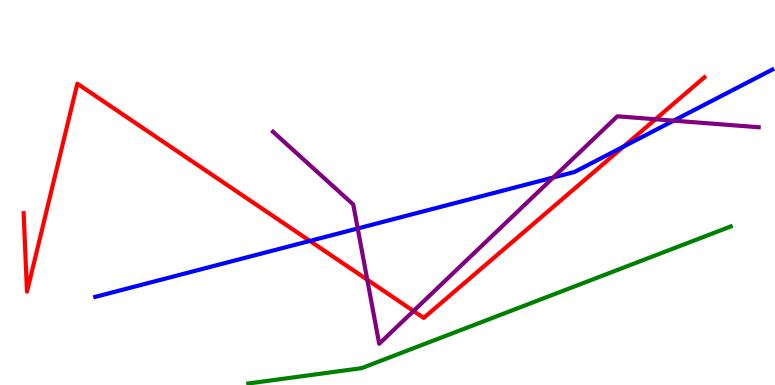[{'lines': ['blue', 'red'], 'intersections': [{'x': 4.0, 'y': 3.74}, {'x': 8.05, 'y': 6.19}]}, {'lines': ['green', 'red'], 'intersections': []}, {'lines': ['purple', 'red'], 'intersections': [{'x': 4.74, 'y': 2.73}, {'x': 5.34, 'y': 1.92}, {'x': 8.46, 'y': 6.9}]}, {'lines': ['blue', 'green'], 'intersections': []}, {'lines': ['blue', 'purple'], 'intersections': [{'x': 4.62, 'y': 4.07}, {'x': 7.14, 'y': 5.39}, {'x': 8.69, 'y': 6.87}]}, {'lines': ['green', 'purple'], 'intersections': []}]